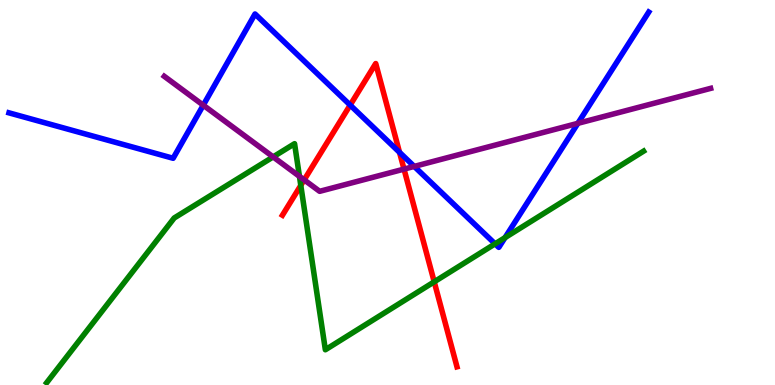[{'lines': ['blue', 'red'], 'intersections': [{'x': 4.52, 'y': 7.27}, {'x': 5.16, 'y': 6.04}]}, {'lines': ['green', 'red'], 'intersections': [{'x': 3.88, 'y': 5.19}, {'x': 5.6, 'y': 2.68}]}, {'lines': ['purple', 'red'], 'intersections': [{'x': 3.92, 'y': 5.33}, {'x': 5.21, 'y': 5.61}]}, {'lines': ['blue', 'green'], 'intersections': [{'x': 6.39, 'y': 3.67}, {'x': 6.52, 'y': 3.83}]}, {'lines': ['blue', 'purple'], 'intersections': [{'x': 2.62, 'y': 7.27}, {'x': 5.34, 'y': 5.68}, {'x': 7.46, 'y': 6.8}]}, {'lines': ['green', 'purple'], 'intersections': [{'x': 3.52, 'y': 5.92}, {'x': 3.86, 'y': 5.42}]}]